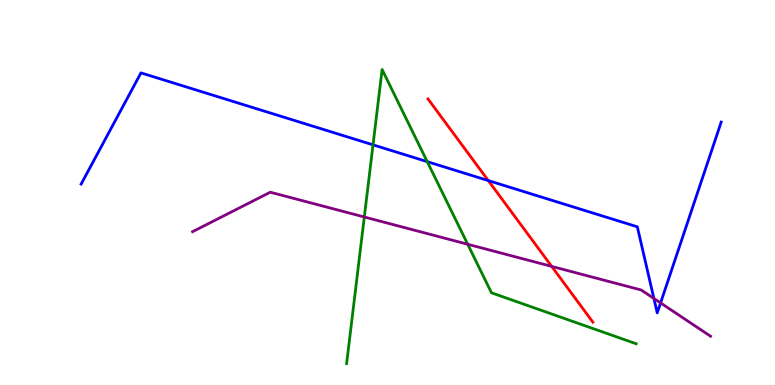[{'lines': ['blue', 'red'], 'intersections': [{'x': 6.3, 'y': 5.31}]}, {'lines': ['green', 'red'], 'intersections': []}, {'lines': ['purple', 'red'], 'intersections': [{'x': 7.12, 'y': 3.08}]}, {'lines': ['blue', 'green'], 'intersections': [{'x': 4.81, 'y': 6.24}, {'x': 5.51, 'y': 5.8}]}, {'lines': ['blue', 'purple'], 'intersections': [{'x': 8.44, 'y': 2.25}, {'x': 8.52, 'y': 2.13}]}, {'lines': ['green', 'purple'], 'intersections': [{'x': 4.7, 'y': 4.36}, {'x': 6.03, 'y': 3.66}]}]